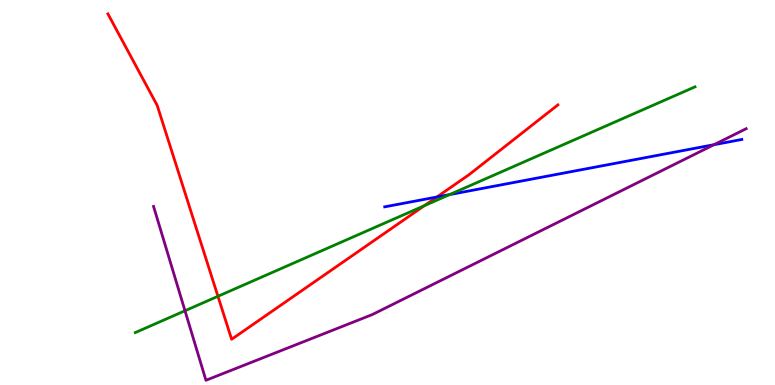[{'lines': ['blue', 'red'], 'intersections': [{'x': 5.64, 'y': 4.88}]}, {'lines': ['green', 'red'], 'intersections': [{'x': 2.81, 'y': 2.3}, {'x': 5.48, 'y': 4.66}]}, {'lines': ['purple', 'red'], 'intersections': []}, {'lines': ['blue', 'green'], 'intersections': [{'x': 5.8, 'y': 4.95}]}, {'lines': ['blue', 'purple'], 'intersections': [{'x': 9.21, 'y': 6.24}]}, {'lines': ['green', 'purple'], 'intersections': [{'x': 2.39, 'y': 1.93}]}]